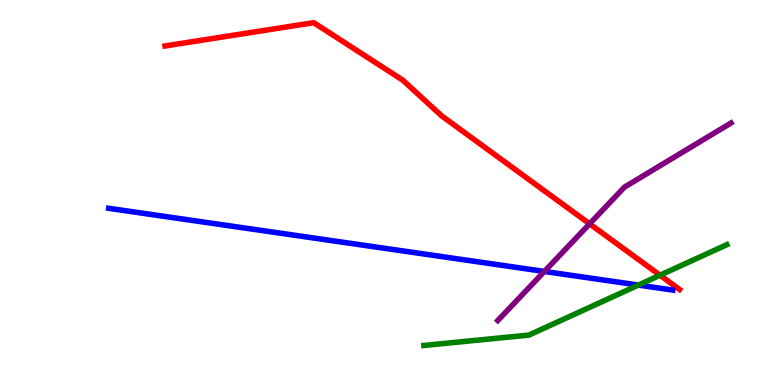[{'lines': ['blue', 'red'], 'intersections': []}, {'lines': ['green', 'red'], 'intersections': [{'x': 8.52, 'y': 2.85}]}, {'lines': ['purple', 'red'], 'intersections': [{'x': 7.61, 'y': 4.19}]}, {'lines': ['blue', 'green'], 'intersections': [{'x': 8.24, 'y': 2.6}]}, {'lines': ['blue', 'purple'], 'intersections': [{'x': 7.02, 'y': 2.95}]}, {'lines': ['green', 'purple'], 'intersections': []}]